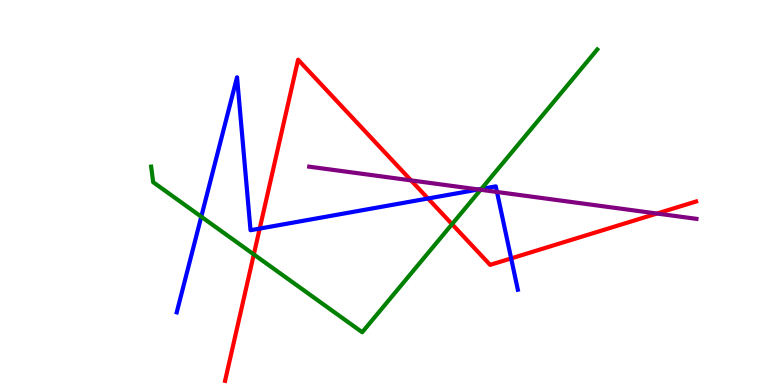[{'lines': ['blue', 'red'], 'intersections': [{'x': 3.35, 'y': 4.06}, {'x': 5.52, 'y': 4.84}, {'x': 6.6, 'y': 3.29}]}, {'lines': ['green', 'red'], 'intersections': [{'x': 3.28, 'y': 3.39}, {'x': 5.83, 'y': 4.18}]}, {'lines': ['purple', 'red'], 'intersections': [{'x': 5.3, 'y': 5.31}, {'x': 8.48, 'y': 4.45}]}, {'lines': ['blue', 'green'], 'intersections': [{'x': 2.6, 'y': 4.37}, {'x': 6.21, 'y': 5.09}]}, {'lines': ['blue', 'purple'], 'intersections': [{'x': 6.17, 'y': 5.08}, {'x': 6.41, 'y': 5.01}]}, {'lines': ['green', 'purple'], 'intersections': [{'x': 6.2, 'y': 5.07}]}]